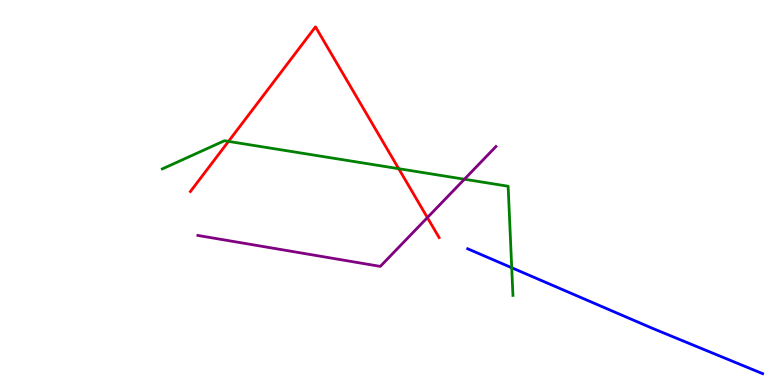[{'lines': ['blue', 'red'], 'intersections': []}, {'lines': ['green', 'red'], 'intersections': [{'x': 2.95, 'y': 6.33}, {'x': 5.14, 'y': 5.62}]}, {'lines': ['purple', 'red'], 'intersections': [{'x': 5.51, 'y': 4.35}]}, {'lines': ['blue', 'green'], 'intersections': [{'x': 6.6, 'y': 3.05}]}, {'lines': ['blue', 'purple'], 'intersections': []}, {'lines': ['green', 'purple'], 'intersections': [{'x': 5.99, 'y': 5.34}]}]